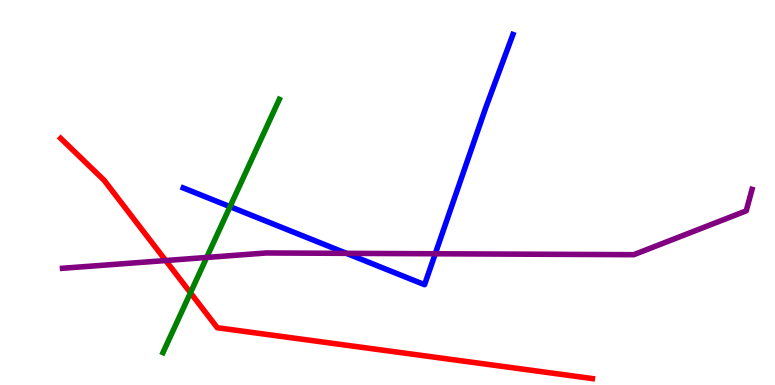[{'lines': ['blue', 'red'], 'intersections': []}, {'lines': ['green', 'red'], 'intersections': [{'x': 2.46, 'y': 2.4}]}, {'lines': ['purple', 'red'], 'intersections': [{'x': 2.14, 'y': 3.23}]}, {'lines': ['blue', 'green'], 'intersections': [{'x': 2.97, 'y': 4.63}]}, {'lines': ['blue', 'purple'], 'intersections': [{'x': 4.47, 'y': 3.42}, {'x': 5.62, 'y': 3.41}]}, {'lines': ['green', 'purple'], 'intersections': [{'x': 2.67, 'y': 3.31}]}]